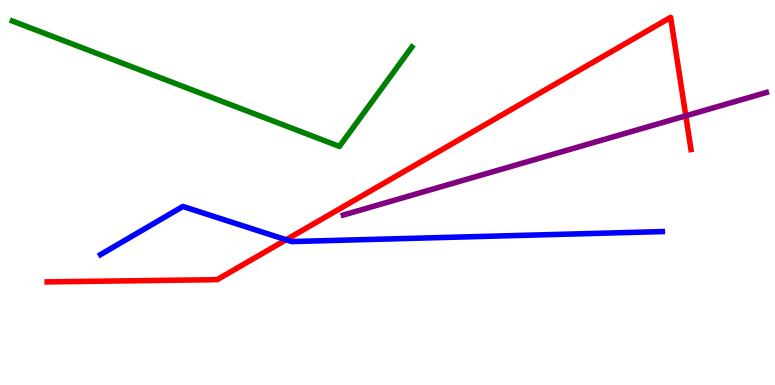[{'lines': ['blue', 'red'], 'intersections': [{'x': 3.69, 'y': 3.77}]}, {'lines': ['green', 'red'], 'intersections': []}, {'lines': ['purple', 'red'], 'intersections': [{'x': 8.85, 'y': 6.99}]}, {'lines': ['blue', 'green'], 'intersections': []}, {'lines': ['blue', 'purple'], 'intersections': []}, {'lines': ['green', 'purple'], 'intersections': []}]